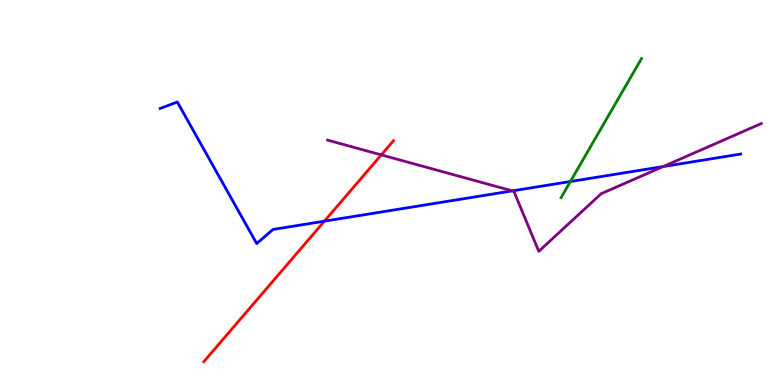[{'lines': ['blue', 'red'], 'intersections': [{'x': 4.19, 'y': 4.26}]}, {'lines': ['green', 'red'], 'intersections': []}, {'lines': ['purple', 'red'], 'intersections': [{'x': 4.92, 'y': 5.98}]}, {'lines': ['blue', 'green'], 'intersections': [{'x': 7.36, 'y': 5.29}]}, {'lines': ['blue', 'purple'], 'intersections': [{'x': 6.61, 'y': 5.04}, {'x': 8.56, 'y': 5.67}]}, {'lines': ['green', 'purple'], 'intersections': []}]